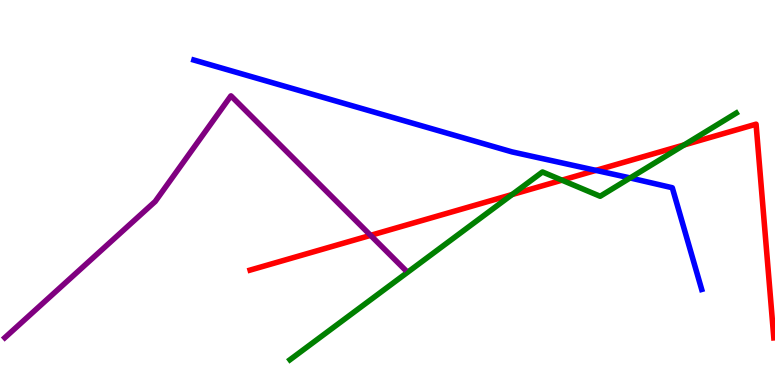[{'lines': ['blue', 'red'], 'intersections': [{'x': 7.69, 'y': 5.57}]}, {'lines': ['green', 'red'], 'intersections': [{'x': 6.61, 'y': 4.95}, {'x': 7.25, 'y': 5.32}, {'x': 8.83, 'y': 6.24}]}, {'lines': ['purple', 'red'], 'intersections': [{'x': 4.78, 'y': 3.89}]}, {'lines': ['blue', 'green'], 'intersections': [{'x': 8.13, 'y': 5.38}]}, {'lines': ['blue', 'purple'], 'intersections': []}, {'lines': ['green', 'purple'], 'intersections': []}]